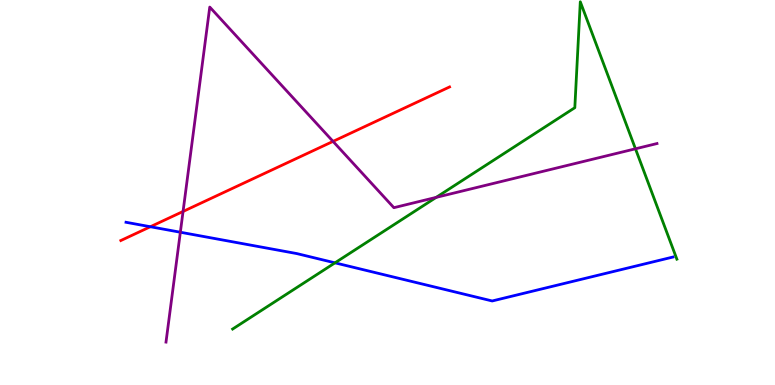[{'lines': ['blue', 'red'], 'intersections': [{'x': 1.94, 'y': 4.11}]}, {'lines': ['green', 'red'], 'intersections': []}, {'lines': ['purple', 'red'], 'intersections': [{'x': 2.36, 'y': 4.51}, {'x': 4.3, 'y': 6.33}]}, {'lines': ['blue', 'green'], 'intersections': [{'x': 4.32, 'y': 3.17}]}, {'lines': ['blue', 'purple'], 'intersections': [{'x': 2.33, 'y': 3.97}]}, {'lines': ['green', 'purple'], 'intersections': [{'x': 5.63, 'y': 4.87}, {'x': 8.2, 'y': 6.14}]}]